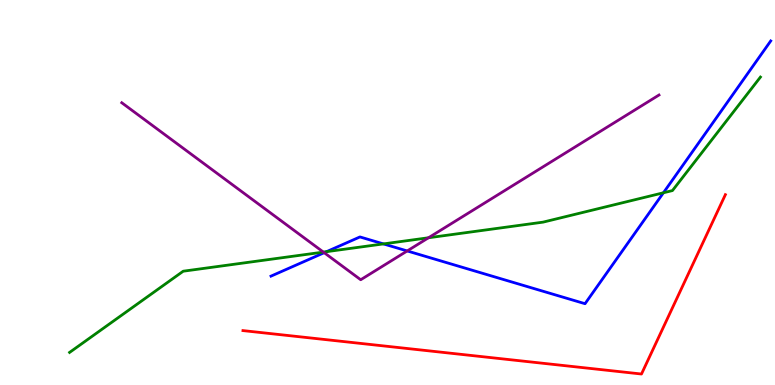[{'lines': ['blue', 'red'], 'intersections': []}, {'lines': ['green', 'red'], 'intersections': []}, {'lines': ['purple', 'red'], 'intersections': []}, {'lines': ['blue', 'green'], 'intersections': [{'x': 4.21, 'y': 3.46}, {'x': 4.95, 'y': 3.66}, {'x': 8.56, 'y': 4.99}]}, {'lines': ['blue', 'purple'], 'intersections': [{'x': 4.18, 'y': 3.44}, {'x': 5.25, 'y': 3.48}]}, {'lines': ['green', 'purple'], 'intersections': [{'x': 4.17, 'y': 3.45}, {'x': 5.53, 'y': 3.82}]}]